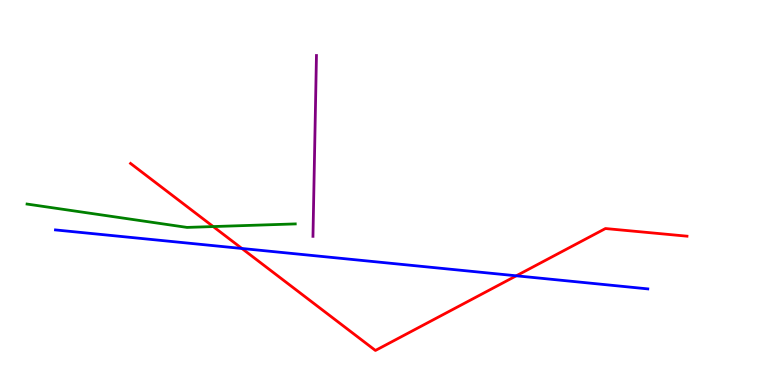[{'lines': ['blue', 'red'], 'intersections': [{'x': 3.12, 'y': 3.55}, {'x': 6.66, 'y': 2.84}]}, {'lines': ['green', 'red'], 'intersections': [{'x': 2.75, 'y': 4.12}]}, {'lines': ['purple', 'red'], 'intersections': []}, {'lines': ['blue', 'green'], 'intersections': []}, {'lines': ['blue', 'purple'], 'intersections': []}, {'lines': ['green', 'purple'], 'intersections': []}]